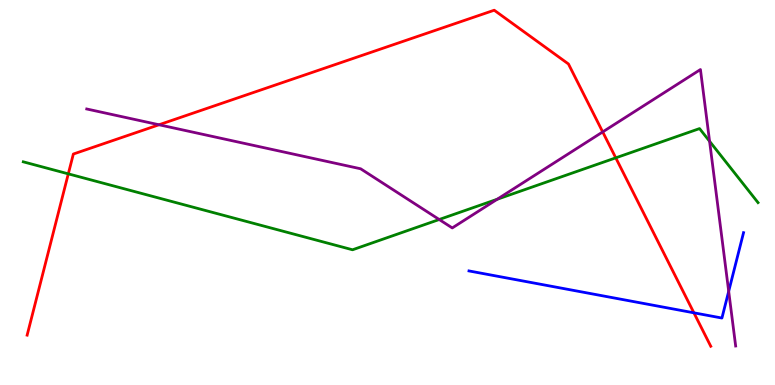[{'lines': ['blue', 'red'], 'intersections': [{'x': 8.95, 'y': 1.87}]}, {'lines': ['green', 'red'], 'intersections': [{'x': 0.881, 'y': 5.48}, {'x': 7.95, 'y': 5.9}]}, {'lines': ['purple', 'red'], 'intersections': [{'x': 2.05, 'y': 6.76}, {'x': 7.78, 'y': 6.57}]}, {'lines': ['blue', 'green'], 'intersections': []}, {'lines': ['blue', 'purple'], 'intersections': [{'x': 9.4, 'y': 2.43}]}, {'lines': ['green', 'purple'], 'intersections': [{'x': 5.67, 'y': 4.3}, {'x': 6.42, 'y': 4.82}, {'x': 9.16, 'y': 6.33}]}]